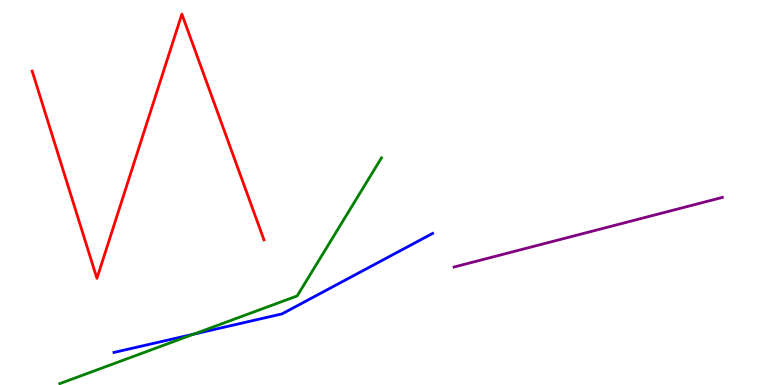[{'lines': ['blue', 'red'], 'intersections': []}, {'lines': ['green', 'red'], 'intersections': []}, {'lines': ['purple', 'red'], 'intersections': []}, {'lines': ['blue', 'green'], 'intersections': [{'x': 2.5, 'y': 1.32}]}, {'lines': ['blue', 'purple'], 'intersections': []}, {'lines': ['green', 'purple'], 'intersections': []}]